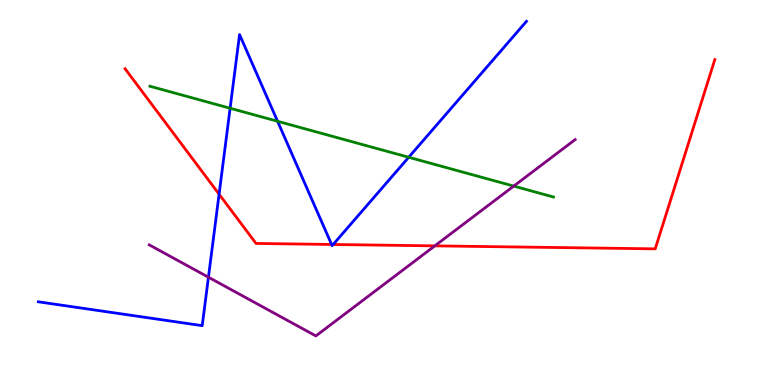[{'lines': ['blue', 'red'], 'intersections': [{'x': 2.83, 'y': 4.96}, {'x': 4.28, 'y': 3.65}, {'x': 4.3, 'y': 3.65}]}, {'lines': ['green', 'red'], 'intersections': []}, {'lines': ['purple', 'red'], 'intersections': [{'x': 5.61, 'y': 3.61}]}, {'lines': ['blue', 'green'], 'intersections': [{'x': 2.97, 'y': 7.19}, {'x': 3.58, 'y': 6.85}, {'x': 5.27, 'y': 5.92}]}, {'lines': ['blue', 'purple'], 'intersections': [{'x': 2.69, 'y': 2.8}]}, {'lines': ['green', 'purple'], 'intersections': [{'x': 6.63, 'y': 5.17}]}]